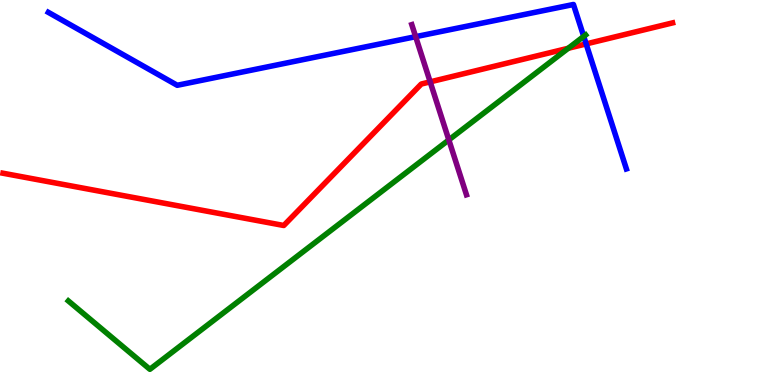[{'lines': ['blue', 'red'], 'intersections': [{'x': 7.56, 'y': 8.86}]}, {'lines': ['green', 'red'], 'intersections': [{'x': 7.33, 'y': 8.75}]}, {'lines': ['purple', 'red'], 'intersections': [{'x': 5.55, 'y': 7.87}]}, {'lines': ['blue', 'green'], 'intersections': [{'x': 7.53, 'y': 9.05}]}, {'lines': ['blue', 'purple'], 'intersections': [{'x': 5.36, 'y': 9.05}]}, {'lines': ['green', 'purple'], 'intersections': [{'x': 5.79, 'y': 6.37}]}]